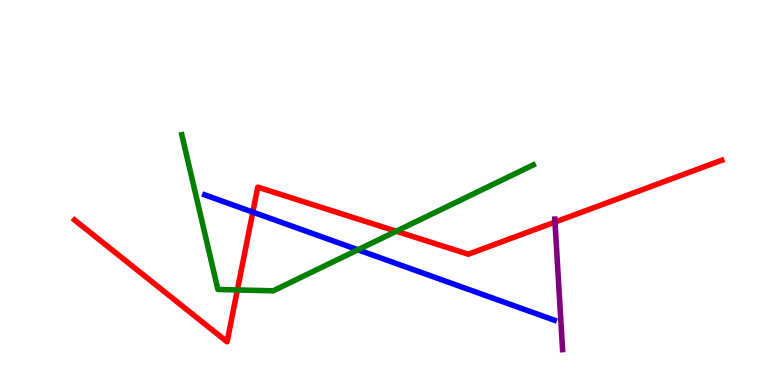[{'lines': ['blue', 'red'], 'intersections': [{'x': 3.26, 'y': 4.49}]}, {'lines': ['green', 'red'], 'intersections': [{'x': 3.06, 'y': 2.47}, {'x': 5.11, 'y': 3.99}]}, {'lines': ['purple', 'red'], 'intersections': [{'x': 7.16, 'y': 4.23}]}, {'lines': ['blue', 'green'], 'intersections': [{'x': 4.62, 'y': 3.51}]}, {'lines': ['blue', 'purple'], 'intersections': []}, {'lines': ['green', 'purple'], 'intersections': []}]